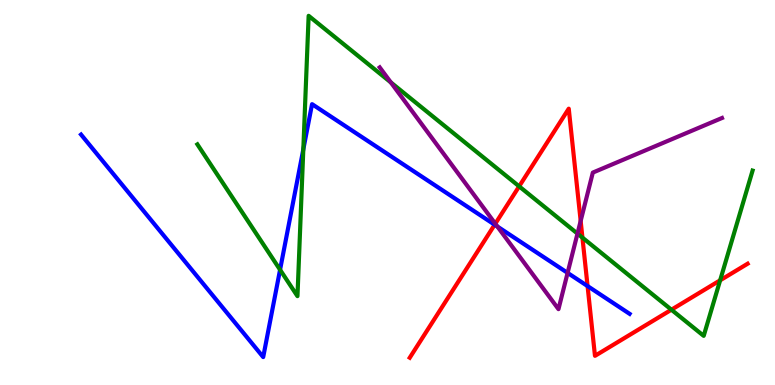[{'lines': ['blue', 'red'], 'intersections': [{'x': 6.38, 'y': 4.16}, {'x': 7.58, 'y': 2.57}]}, {'lines': ['green', 'red'], 'intersections': [{'x': 6.7, 'y': 5.16}, {'x': 7.52, 'y': 3.83}, {'x': 8.66, 'y': 1.96}, {'x': 9.29, 'y': 2.72}]}, {'lines': ['purple', 'red'], 'intersections': [{'x': 6.39, 'y': 4.19}, {'x': 7.49, 'y': 4.26}]}, {'lines': ['blue', 'green'], 'intersections': [{'x': 3.61, 'y': 2.99}, {'x': 3.91, 'y': 6.12}]}, {'lines': ['blue', 'purple'], 'intersections': [{'x': 6.42, 'y': 4.12}, {'x': 7.32, 'y': 2.91}]}, {'lines': ['green', 'purple'], 'intersections': [{'x': 5.04, 'y': 7.86}, {'x': 7.45, 'y': 3.93}]}]